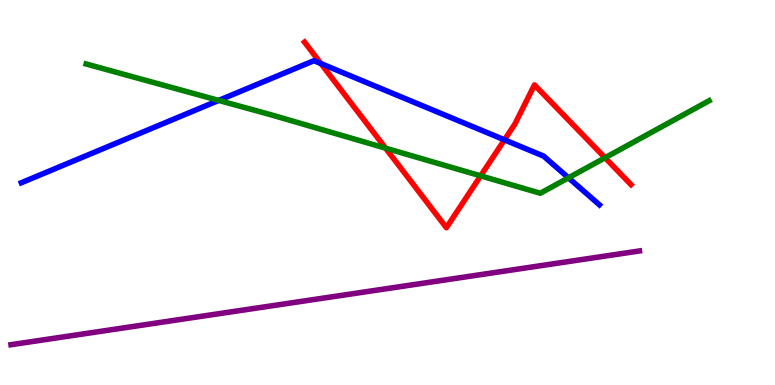[{'lines': ['blue', 'red'], 'intersections': [{'x': 4.14, 'y': 8.35}, {'x': 6.51, 'y': 6.37}]}, {'lines': ['green', 'red'], 'intersections': [{'x': 4.98, 'y': 6.15}, {'x': 6.2, 'y': 5.43}, {'x': 7.81, 'y': 5.9}]}, {'lines': ['purple', 'red'], 'intersections': []}, {'lines': ['blue', 'green'], 'intersections': [{'x': 2.82, 'y': 7.39}, {'x': 7.34, 'y': 5.38}]}, {'lines': ['blue', 'purple'], 'intersections': []}, {'lines': ['green', 'purple'], 'intersections': []}]